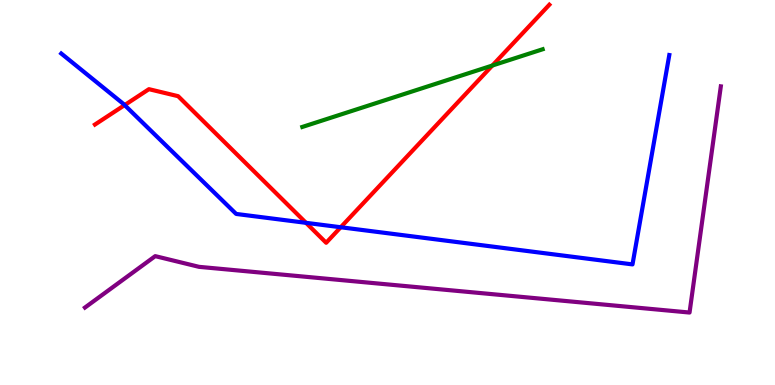[{'lines': ['blue', 'red'], 'intersections': [{'x': 1.61, 'y': 7.27}, {'x': 3.95, 'y': 4.21}, {'x': 4.4, 'y': 4.1}]}, {'lines': ['green', 'red'], 'intersections': [{'x': 6.35, 'y': 8.3}]}, {'lines': ['purple', 'red'], 'intersections': []}, {'lines': ['blue', 'green'], 'intersections': []}, {'lines': ['blue', 'purple'], 'intersections': []}, {'lines': ['green', 'purple'], 'intersections': []}]